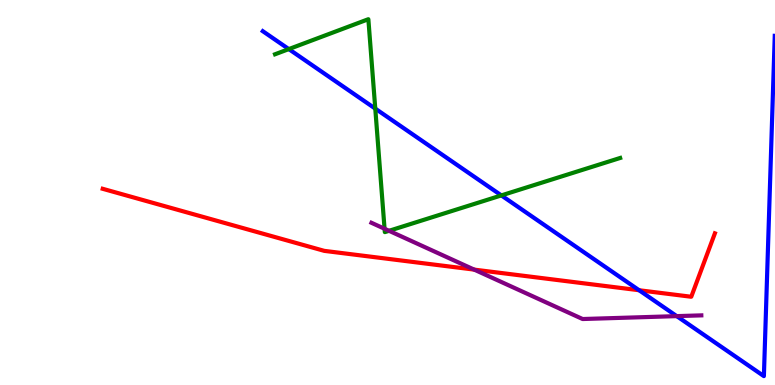[{'lines': ['blue', 'red'], 'intersections': [{'x': 8.25, 'y': 2.46}]}, {'lines': ['green', 'red'], 'intersections': []}, {'lines': ['purple', 'red'], 'intersections': [{'x': 6.12, 'y': 3.0}]}, {'lines': ['blue', 'green'], 'intersections': [{'x': 3.73, 'y': 8.72}, {'x': 4.84, 'y': 7.18}, {'x': 6.47, 'y': 4.92}]}, {'lines': ['blue', 'purple'], 'intersections': [{'x': 8.73, 'y': 1.79}]}, {'lines': ['green', 'purple'], 'intersections': [{'x': 4.96, 'y': 4.06}, {'x': 5.02, 'y': 4.01}]}]